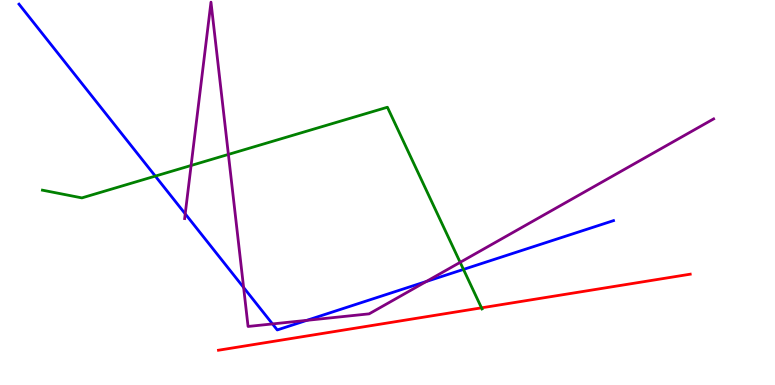[{'lines': ['blue', 'red'], 'intersections': []}, {'lines': ['green', 'red'], 'intersections': [{'x': 6.21, 'y': 2.0}]}, {'lines': ['purple', 'red'], 'intersections': []}, {'lines': ['blue', 'green'], 'intersections': [{'x': 2.0, 'y': 5.43}, {'x': 5.98, 'y': 3.0}]}, {'lines': ['blue', 'purple'], 'intersections': [{'x': 2.39, 'y': 4.45}, {'x': 3.14, 'y': 2.53}, {'x': 3.52, 'y': 1.59}, {'x': 3.96, 'y': 1.68}, {'x': 5.5, 'y': 2.69}]}, {'lines': ['green', 'purple'], 'intersections': [{'x': 2.47, 'y': 5.7}, {'x': 2.95, 'y': 5.99}, {'x': 5.94, 'y': 3.19}]}]